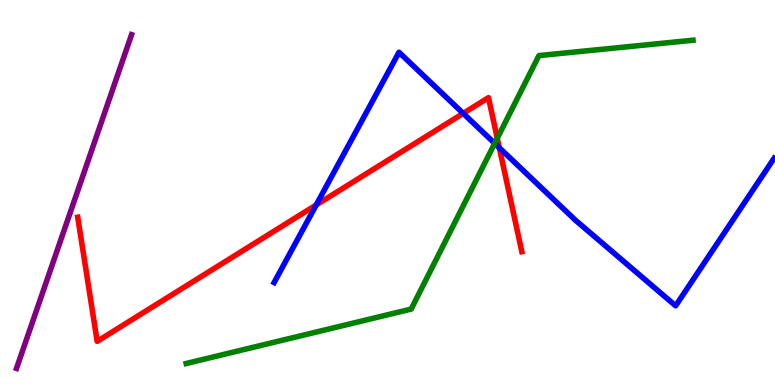[{'lines': ['blue', 'red'], 'intersections': [{'x': 4.08, 'y': 4.68}, {'x': 5.98, 'y': 7.05}, {'x': 6.44, 'y': 6.16}]}, {'lines': ['green', 'red'], 'intersections': [{'x': 6.42, 'y': 6.41}]}, {'lines': ['purple', 'red'], 'intersections': []}, {'lines': ['blue', 'green'], 'intersections': [{'x': 6.38, 'y': 6.28}]}, {'lines': ['blue', 'purple'], 'intersections': []}, {'lines': ['green', 'purple'], 'intersections': []}]